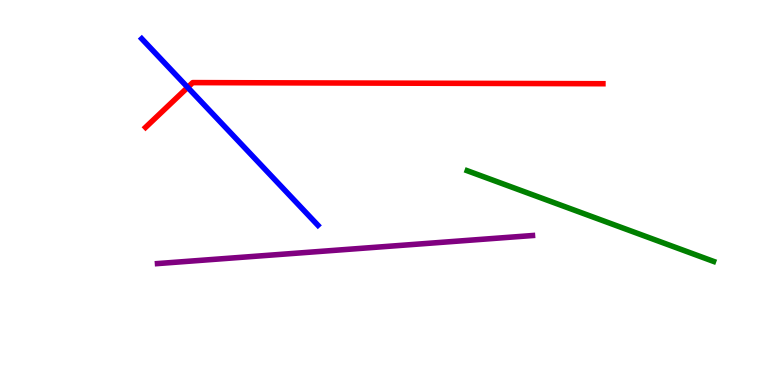[{'lines': ['blue', 'red'], 'intersections': [{'x': 2.42, 'y': 7.73}]}, {'lines': ['green', 'red'], 'intersections': []}, {'lines': ['purple', 'red'], 'intersections': []}, {'lines': ['blue', 'green'], 'intersections': []}, {'lines': ['blue', 'purple'], 'intersections': []}, {'lines': ['green', 'purple'], 'intersections': []}]